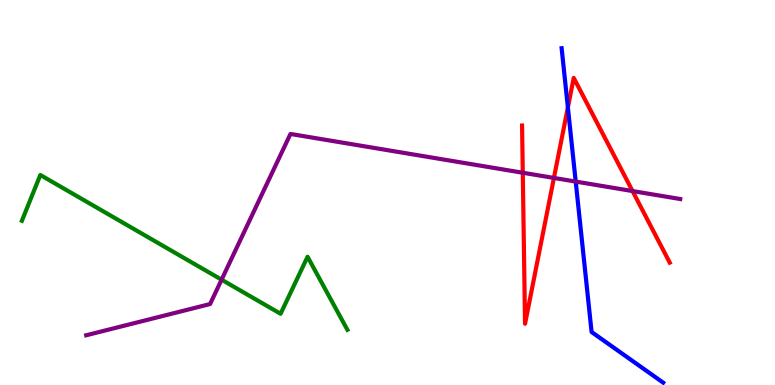[{'lines': ['blue', 'red'], 'intersections': [{'x': 7.33, 'y': 7.21}]}, {'lines': ['green', 'red'], 'intersections': []}, {'lines': ['purple', 'red'], 'intersections': [{'x': 6.75, 'y': 5.51}, {'x': 7.15, 'y': 5.38}, {'x': 8.16, 'y': 5.04}]}, {'lines': ['blue', 'green'], 'intersections': []}, {'lines': ['blue', 'purple'], 'intersections': [{'x': 7.43, 'y': 5.28}]}, {'lines': ['green', 'purple'], 'intersections': [{'x': 2.86, 'y': 2.74}]}]